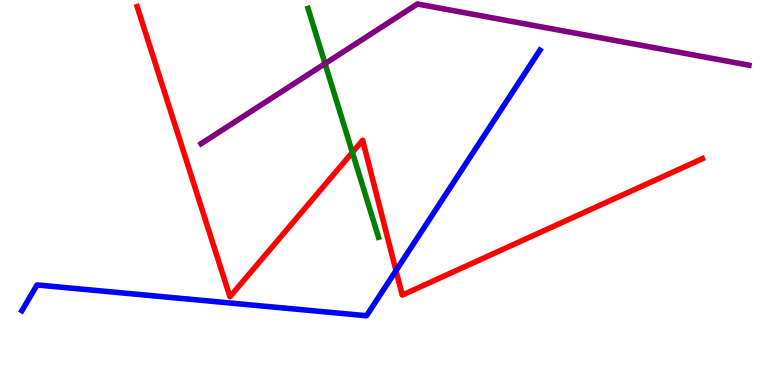[{'lines': ['blue', 'red'], 'intersections': [{'x': 5.11, 'y': 2.97}]}, {'lines': ['green', 'red'], 'intersections': [{'x': 4.55, 'y': 6.04}]}, {'lines': ['purple', 'red'], 'intersections': []}, {'lines': ['blue', 'green'], 'intersections': []}, {'lines': ['blue', 'purple'], 'intersections': []}, {'lines': ['green', 'purple'], 'intersections': [{'x': 4.19, 'y': 8.35}]}]